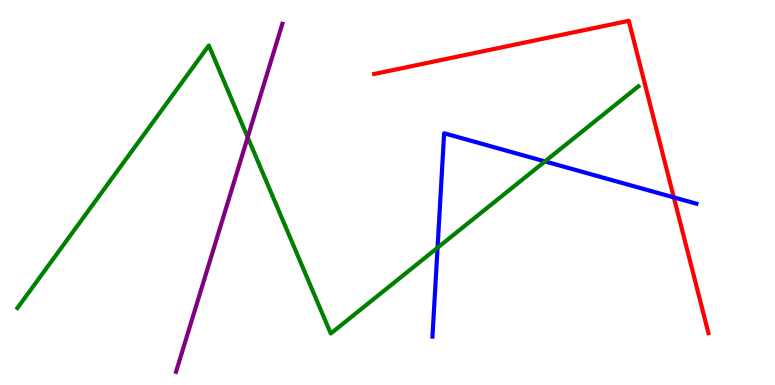[{'lines': ['blue', 'red'], 'intersections': [{'x': 8.69, 'y': 4.87}]}, {'lines': ['green', 'red'], 'intersections': []}, {'lines': ['purple', 'red'], 'intersections': []}, {'lines': ['blue', 'green'], 'intersections': [{'x': 5.65, 'y': 3.57}, {'x': 7.03, 'y': 5.81}]}, {'lines': ['blue', 'purple'], 'intersections': []}, {'lines': ['green', 'purple'], 'intersections': [{'x': 3.2, 'y': 6.43}]}]